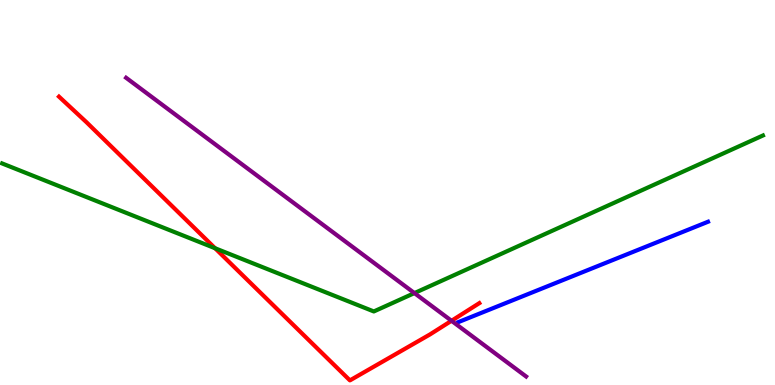[{'lines': ['blue', 'red'], 'intersections': []}, {'lines': ['green', 'red'], 'intersections': [{'x': 2.78, 'y': 3.55}]}, {'lines': ['purple', 'red'], 'intersections': [{'x': 5.83, 'y': 1.67}]}, {'lines': ['blue', 'green'], 'intersections': []}, {'lines': ['blue', 'purple'], 'intersections': []}, {'lines': ['green', 'purple'], 'intersections': [{'x': 5.35, 'y': 2.39}]}]